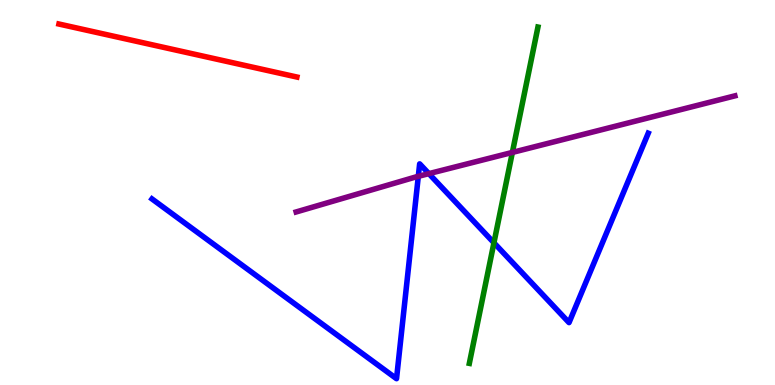[{'lines': ['blue', 'red'], 'intersections': []}, {'lines': ['green', 'red'], 'intersections': []}, {'lines': ['purple', 'red'], 'intersections': []}, {'lines': ['blue', 'green'], 'intersections': [{'x': 6.37, 'y': 3.69}]}, {'lines': ['blue', 'purple'], 'intersections': [{'x': 5.4, 'y': 5.42}, {'x': 5.53, 'y': 5.49}]}, {'lines': ['green', 'purple'], 'intersections': [{'x': 6.61, 'y': 6.04}]}]